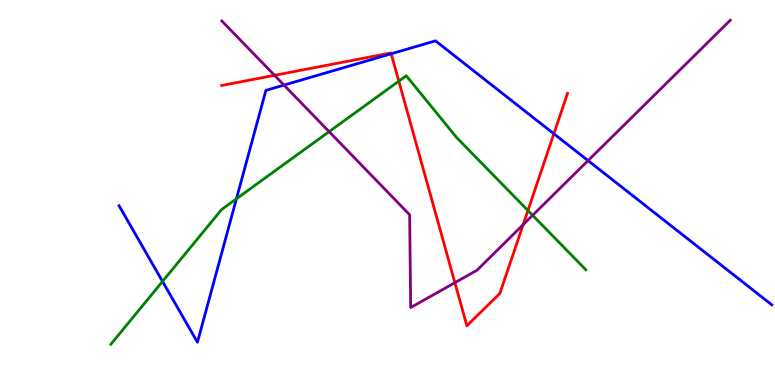[{'lines': ['blue', 'red'], 'intersections': [{'x': 5.05, 'y': 8.6}, {'x': 7.15, 'y': 6.53}]}, {'lines': ['green', 'red'], 'intersections': [{'x': 5.15, 'y': 7.89}, {'x': 6.81, 'y': 4.53}]}, {'lines': ['purple', 'red'], 'intersections': [{'x': 3.54, 'y': 8.04}, {'x': 5.87, 'y': 2.66}, {'x': 6.75, 'y': 4.16}]}, {'lines': ['blue', 'green'], 'intersections': [{'x': 2.1, 'y': 2.69}, {'x': 3.05, 'y': 4.84}]}, {'lines': ['blue', 'purple'], 'intersections': [{'x': 3.66, 'y': 7.79}, {'x': 7.59, 'y': 5.83}]}, {'lines': ['green', 'purple'], 'intersections': [{'x': 4.25, 'y': 6.58}, {'x': 6.87, 'y': 4.41}]}]